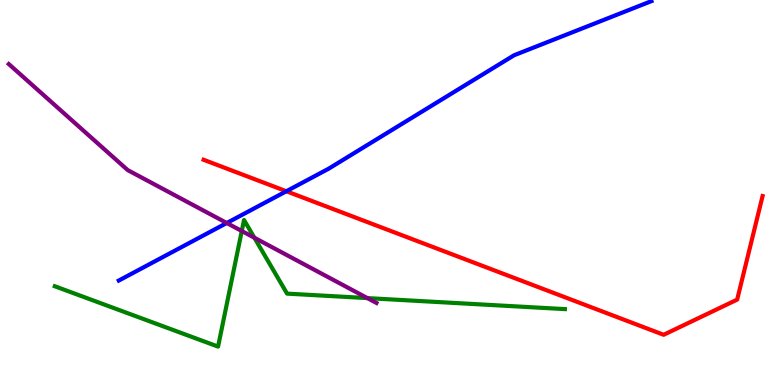[{'lines': ['blue', 'red'], 'intersections': [{'x': 3.69, 'y': 5.03}]}, {'lines': ['green', 'red'], 'intersections': []}, {'lines': ['purple', 'red'], 'intersections': []}, {'lines': ['blue', 'green'], 'intersections': []}, {'lines': ['blue', 'purple'], 'intersections': [{'x': 2.93, 'y': 4.21}]}, {'lines': ['green', 'purple'], 'intersections': [{'x': 3.12, 'y': 4.0}, {'x': 3.28, 'y': 3.82}, {'x': 4.74, 'y': 2.26}]}]